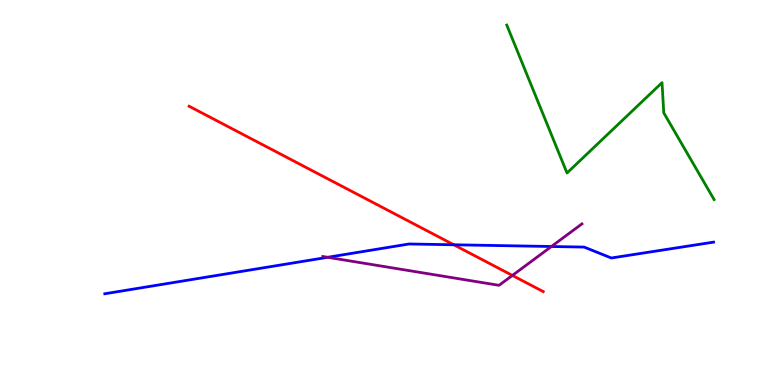[{'lines': ['blue', 'red'], 'intersections': [{'x': 5.86, 'y': 3.64}]}, {'lines': ['green', 'red'], 'intersections': []}, {'lines': ['purple', 'red'], 'intersections': [{'x': 6.61, 'y': 2.85}]}, {'lines': ['blue', 'green'], 'intersections': []}, {'lines': ['blue', 'purple'], 'intersections': [{'x': 4.23, 'y': 3.32}, {'x': 7.11, 'y': 3.6}]}, {'lines': ['green', 'purple'], 'intersections': []}]